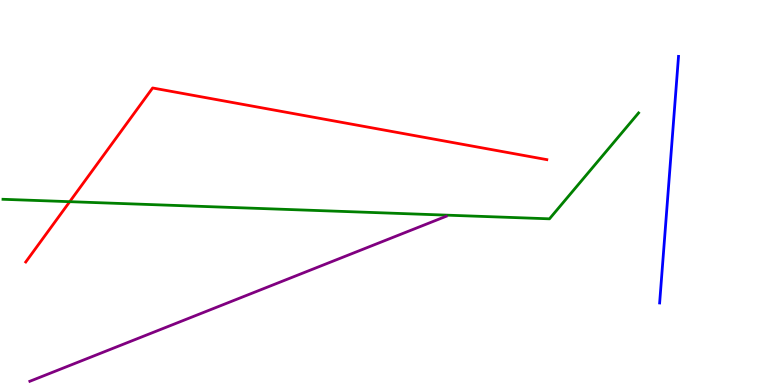[{'lines': ['blue', 'red'], 'intersections': []}, {'lines': ['green', 'red'], 'intersections': [{'x': 0.9, 'y': 4.76}]}, {'lines': ['purple', 'red'], 'intersections': []}, {'lines': ['blue', 'green'], 'intersections': []}, {'lines': ['blue', 'purple'], 'intersections': []}, {'lines': ['green', 'purple'], 'intersections': []}]